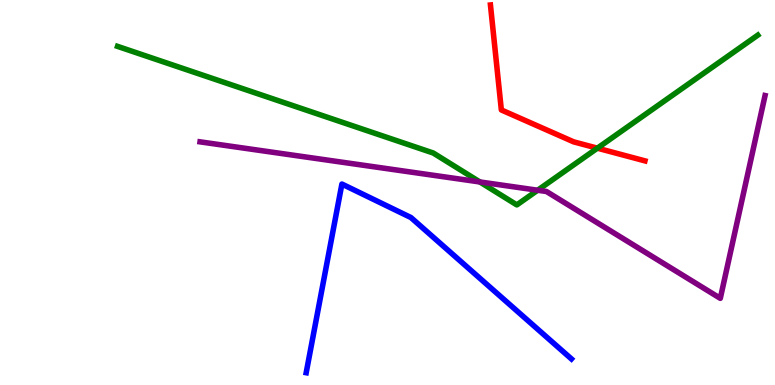[{'lines': ['blue', 'red'], 'intersections': []}, {'lines': ['green', 'red'], 'intersections': [{'x': 7.71, 'y': 6.15}]}, {'lines': ['purple', 'red'], 'intersections': []}, {'lines': ['blue', 'green'], 'intersections': []}, {'lines': ['blue', 'purple'], 'intersections': []}, {'lines': ['green', 'purple'], 'intersections': [{'x': 6.19, 'y': 5.27}, {'x': 6.94, 'y': 5.06}]}]